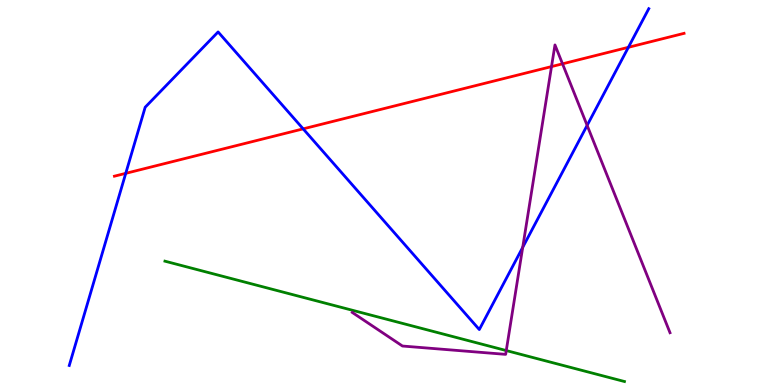[{'lines': ['blue', 'red'], 'intersections': [{'x': 1.62, 'y': 5.5}, {'x': 3.91, 'y': 6.65}, {'x': 8.11, 'y': 8.77}]}, {'lines': ['green', 'red'], 'intersections': []}, {'lines': ['purple', 'red'], 'intersections': [{'x': 7.12, 'y': 8.27}, {'x': 7.26, 'y': 8.34}]}, {'lines': ['blue', 'green'], 'intersections': []}, {'lines': ['blue', 'purple'], 'intersections': [{'x': 6.74, 'y': 3.57}, {'x': 7.58, 'y': 6.74}]}, {'lines': ['green', 'purple'], 'intersections': [{'x': 6.53, 'y': 0.895}]}]